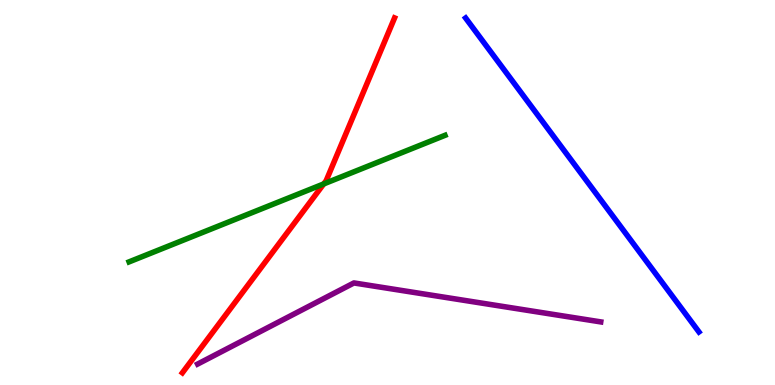[{'lines': ['blue', 'red'], 'intersections': []}, {'lines': ['green', 'red'], 'intersections': [{'x': 4.18, 'y': 5.22}]}, {'lines': ['purple', 'red'], 'intersections': []}, {'lines': ['blue', 'green'], 'intersections': []}, {'lines': ['blue', 'purple'], 'intersections': []}, {'lines': ['green', 'purple'], 'intersections': []}]